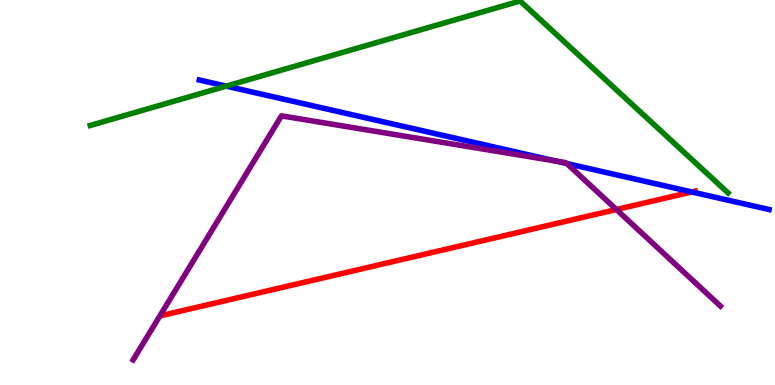[{'lines': ['blue', 'red'], 'intersections': [{'x': 8.93, 'y': 5.01}]}, {'lines': ['green', 'red'], 'intersections': []}, {'lines': ['purple', 'red'], 'intersections': [{'x': 7.95, 'y': 4.56}]}, {'lines': ['blue', 'green'], 'intersections': [{'x': 2.92, 'y': 7.76}]}, {'lines': ['blue', 'purple'], 'intersections': [{'x': 7.17, 'y': 5.82}, {'x': 7.31, 'y': 5.75}]}, {'lines': ['green', 'purple'], 'intersections': []}]